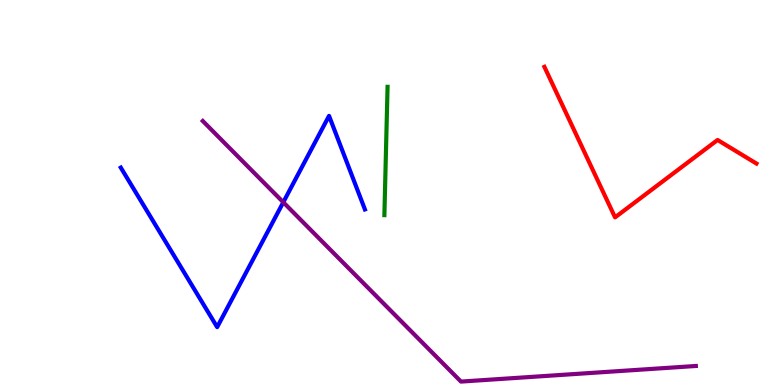[{'lines': ['blue', 'red'], 'intersections': []}, {'lines': ['green', 'red'], 'intersections': []}, {'lines': ['purple', 'red'], 'intersections': []}, {'lines': ['blue', 'green'], 'intersections': []}, {'lines': ['blue', 'purple'], 'intersections': [{'x': 3.66, 'y': 4.75}]}, {'lines': ['green', 'purple'], 'intersections': []}]